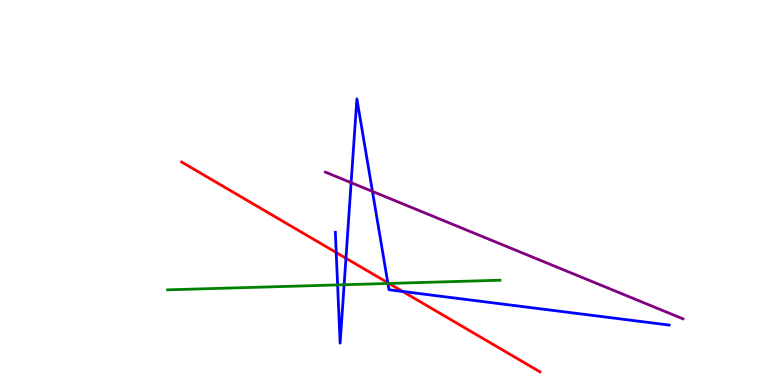[{'lines': ['blue', 'red'], 'intersections': [{'x': 4.34, 'y': 3.44}, {'x': 4.46, 'y': 3.29}, {'x': 5.0, 'y': 2.66}, {'x': 5.2, 'y': 2.43}]}, {'lines': ['green', 'red'], 'intersections': [{'x': 5.02, 'y': 2.64}]}, {'lines': ['purple', 'red'], 'intersections': []}, {'lines': ['blue', 'green'], 'intersections': [{'x': 4.36, 'y': 2.6}, {'x': 4.44, 'y': 2.6}, {'x': 5.01, 'y': 2.64}]}, {'lines': ['blue', 'purple'], 'intersections': [{'x': 4.53, 'y': 5.26}, {'x': 4.81, 'y': 5.03}]}, {'lines': ['green', 'purple'], 'intersections': []}]